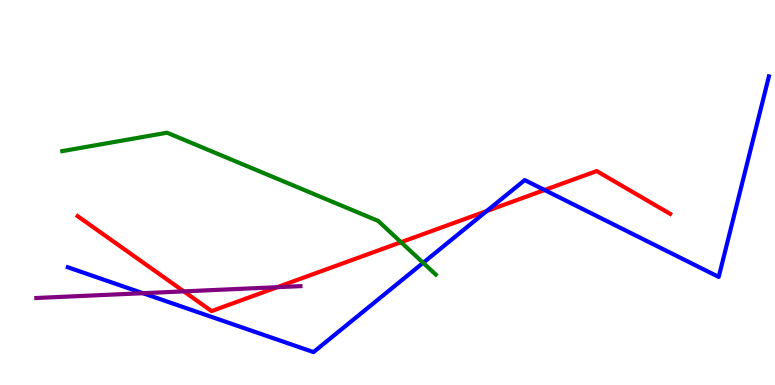[{'lines': ['blue', 'red'], 'intersections': [{'x': 6.28, 'y': 4.52}, {'x': 7.03, 'y': 5.06}]}, {'lines': ['green', 'red'], 'intersections': [{'x': 5.17, 'y': 3.71}]}, {'lines': ['purple', 'red'], 'intersections': [{'x': 2.37, 'y': 2.43}, {'x': 3.58, 'y': 2.54}]}, {'lines': ['blue', 'green'], 'intersections': [{'x': 5.46, 'y': 3.17}]}, {'lines': ['blue', 'purple'], 'intersections': [{'x': 1.84, 'y': 2.38}]}, {'lines': ['green', 'purple'], 'intersections': []}]